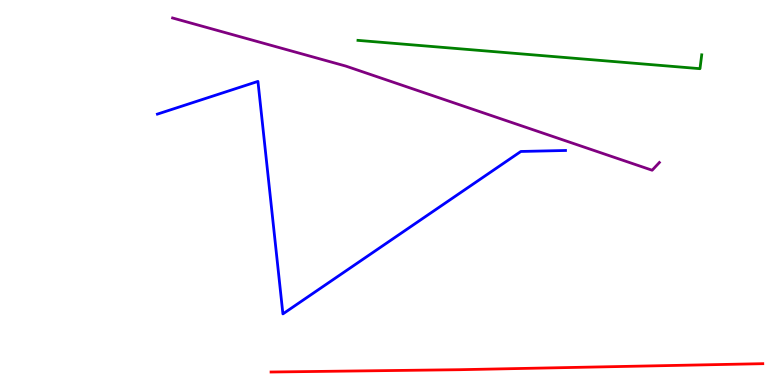[{'lines': ['blue', 'red'], 'intersections': []}, {'lines': ['green', 'red'], 'intersections': []}, {'lines': ['purple', 'red'], 'intersections': []}, {'lines': ['blue', 'green'], 'intersections': []}, {'lines': ['blue', 'purple'], 'intersections': []}, {'lines': ['green', 'purple'], 'intersections': []}]